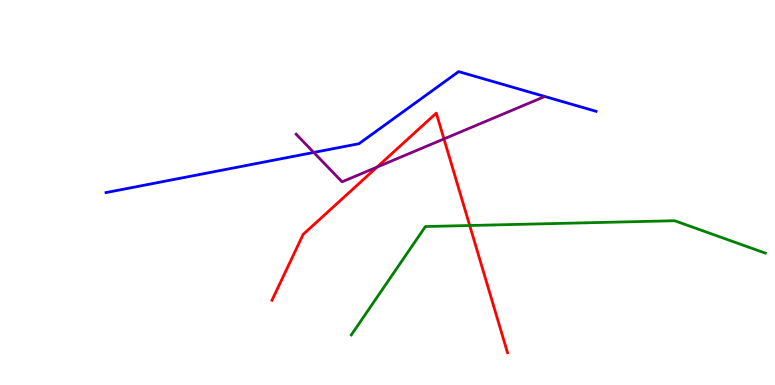[{'lines': ['blue', 'red'], 'intersections': []}, {'lines': ['green', 'red'], 'intersections': [{'x': 6.06, 'y': 4.14}]}, {'lines': ['purple', 'red'], 'intersections': [{'x': 4.87, 'y': 5.66}, {'x': 5.73, 'y': 6.39}]}, {'lines': ['blue', 'green'], 'intersections': []}, {'lines': ['blue', 'purple'], 'intersections': [{'x': 4.05, 'y': 6.04}]}, {'lines': ['green', 'purple'], 'intersections': []}]